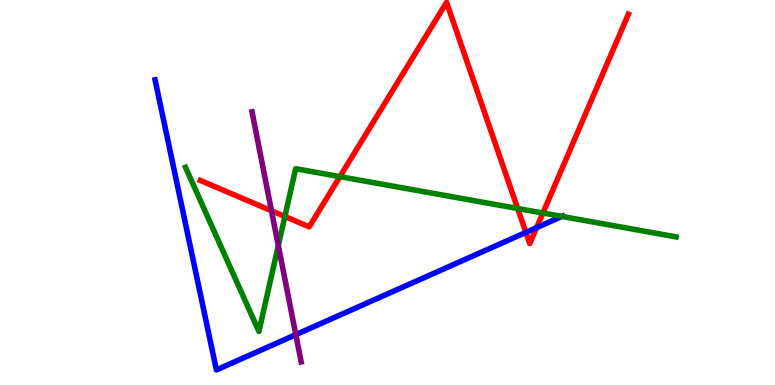[{'lines': ['blue', 'red'], 'intersections': [{'x': 6.79, 'y': 3.96}, {'x': 6.92, 'y': 4.09}]}, {'lines': ['green', 'red'], 'intersections': [{'x': 3.68, 'y': 4.38}, {'x': 4.39, 'y': 5.41}, {'x': 6.68, 'y': 4.58}, {'x': 7.01, 'y': 4.47}]}, {'lines': ['purple', 'red'], 'intersections': [{'x': 3.5, 'y': 4.53}]}, {'lines': ['blue', 'green'], 'intersections': [{'x': 7.25, 'y': 4.38}]}, {'lines': ['blue', 'purple'], 'intersections': [{'x': 3.82, 'y': 1.31}]}, {'lines': ['green', 'purple'], 'intersections': [{'x': 3.59, 'y': 3.62}]}]